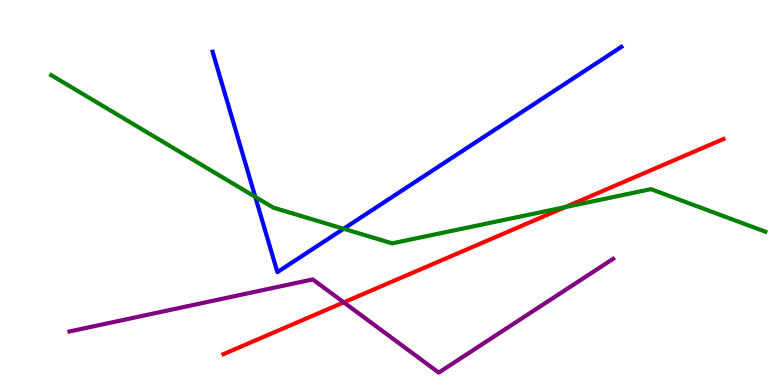[{'lines': ['blue', 'red'], 'intersections': []}, {'lines': ['green', 'red'], 'intersections': [{'x': 7.29, 'y': 4.62}]}, {'lines': ['purple', 'red'], 'intersections': [{'x': 4.44, 'y': 2.15}]}, {'lines': ['blue', 'green'], 'intersections': [{'x': 3.29, 'y': 4.89}, {'x': 4.43, 'y': 4.06}]}, {'lines': ['blue', 'purple'], 'intersections': []}, {'lines': ['green', 'purple'], 'intersections': []}]